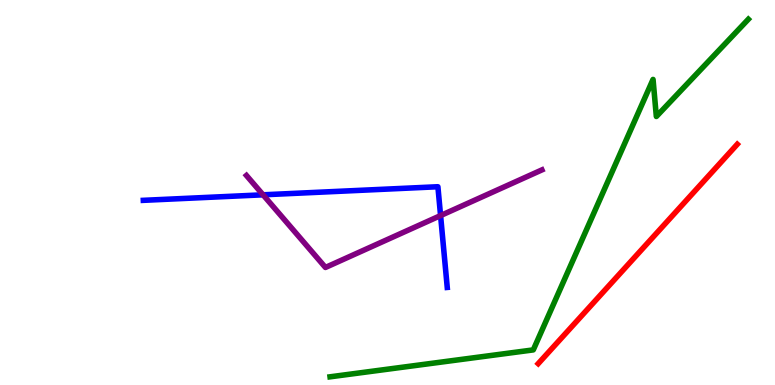[{'lines': ['blue', 'red'], 'intersections': []}, {'lines': ['green', 'red'], 'intersections': []}, {'lines': ['purple', 'red'], 'intersections': []}, {'lines': ['blue', 'green'], 'intersections': []}, {'lines': ['blue', 'purple'], 'intersections': [{'x': 3.39, 'y': 4.94}, {'x': 5.68, 'y': 4.4}]}, {'lines': ['green', 'purple'], 'intersections': []}]